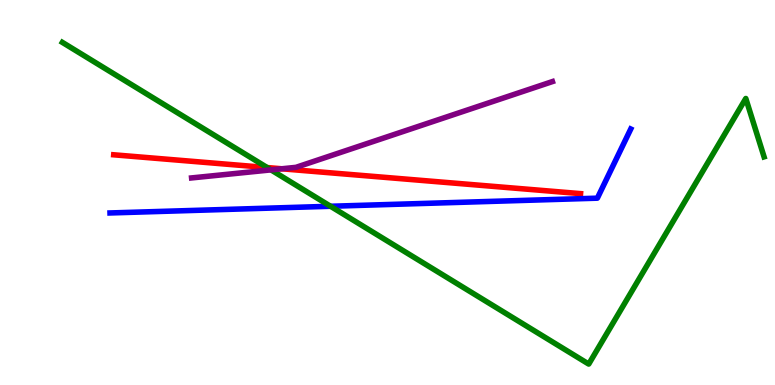[{'lines': ['blue', 'red'], 'intersections': []}, {'lines': ['green', 'red'], 'intersections': [{'x': 3.45, 'y': 5.65}]}, {'lines': ['purple', 'red'], 'intersections': [{'x': 3.64, 'y': 5.62}]}, {'lines': ['blue', 'green'], 'intersections': [{'x': 4.26, 'y': 4.64}]}, {'lines': ['blue', 'purple'], 'intersections': []}, {'lines': ['green', 'purple'], 'intersections': [{'x': 3.5, 'y': 5.59}]}]